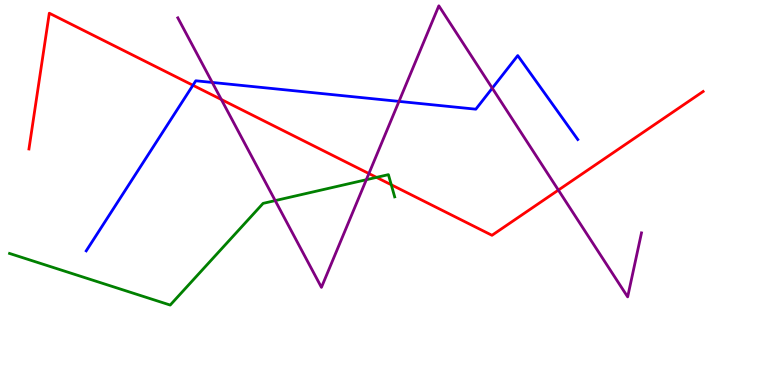[{'lines': ['blue', 'red'], 'intersections': [{'x': 2.49, 'y': 7.79}]}, {'lines': ['green', 'red'], 'intersections': [{'x': 4.86, 'y': 5.39}, {'x': 5.05, 'y': 5.2}]}, {'lines': ['purple', 'red'], 'intersections': [{'x': 2.86, 'y': 7.41}, {'x': 4.76, 'y': 5.49}, {'x': 7.2, 'y': 5.06}]}, {'lines': ['blue', 'green'], 'intersections': []}, {'lines': ['blue', 'purple'], 'intersections': [{'x': 2.74, 'y': 7.86}, {'x': 5.15, 'y': 7.37}, {'x': 6.35, 'y': 7.71}]}, {'lines': ['green', 'purple'], 'intersections': [{'x': 3.55, 'y': 4.79}, {'x': 4.73, 'y': 5.33}]}]